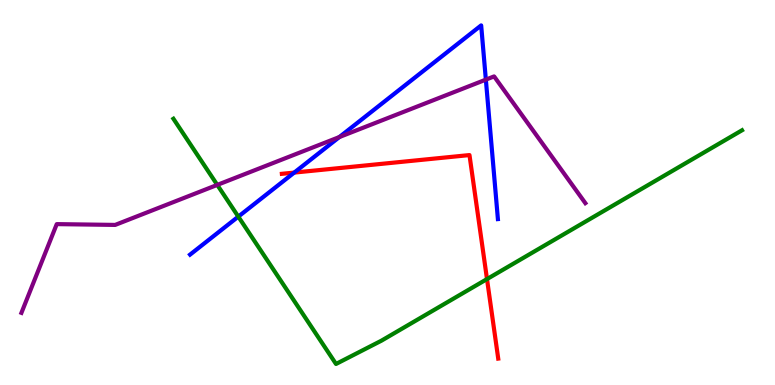[{'lines': ['blue', 'red'], 'intersections': [{'x': 3.8, 'y': 5.52}]}, {'lines': ['green', 'red'], 'intersections': [{'x': 6.28, 'y': 2.75}]}, {'lines': ['purple', 'red'], 'intersections': []}, {'lines': ['blue', 'green'], 'intersections': [{'x': 3.07, 'y': 4.37}]}, {'lines': ['blue', 'purple'], 'intersections': [{'x': 4.38, 'y': 6.44}, {'x': 6.27, 'y': 7.93}]}, {'lines': ['green', 'purple'], 'intersections': [{'x': 2.8, 'y': 5.2}]}]